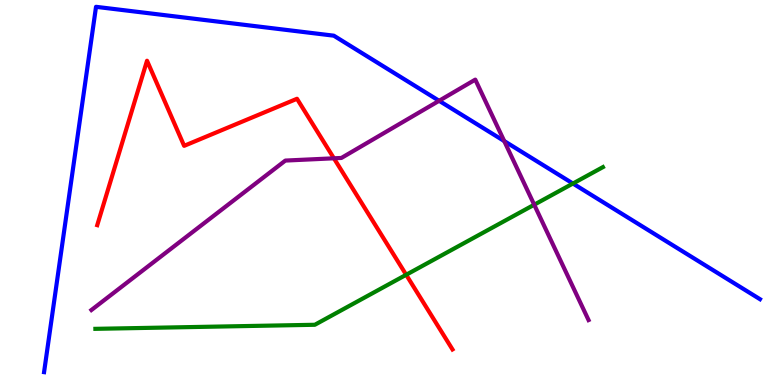[{'lines': ['blue', 'red'], 'intersections': []}, {'lines': ['green', 'red'], 'intersections': [{'x': 5.24, 'y': 2.86}]}, {'lines': ['purple', 'red'], 'intersections': [{'x': 4.31, 'y': 5.89}]}, {'lines': ['blue', 'green'], 'intersections': [{'x': 7.39, 'y': 5.23}]}, {'lines': ['blue', 'purple'], 'intersections': [{'x': 5.67, 'y': 7.38}, {'x': 6.51, 'y': 6.34}]}, {'lines': ['green', 'purple'], 'intersections': [{'x': 6.89, 'y': 4.68}]}]